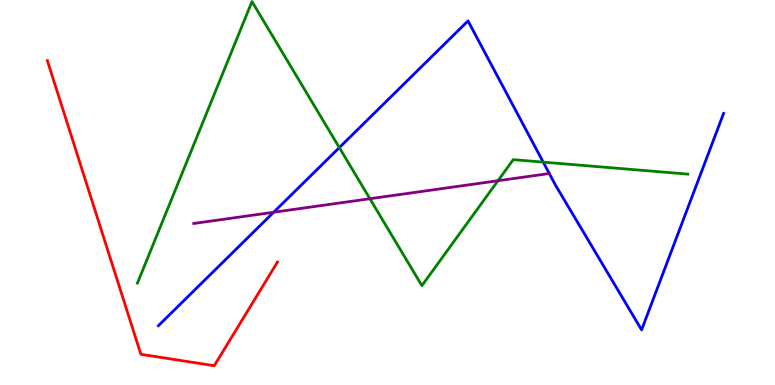[{'lines': ['blue', 'red'], 'intersections': []}, {'lines': ['green', 'red'], 'intersections': []}, {'lines': ['purple', 'red'], 'intersections': []}, {'lines': ['blue', 'green'], 'intersections': [{'x': 4.38, 'y': 6.17}, {'x': 7.01, 'y': 5.79}]}, {'lines': ['blue', 'purple'], 'intersections': [{'x': 3.53, 'y': 4.49}]}, {'lines': ['green', 'purple'], 'intersections': [{'x': 4.77, 'y': 4.84}, {'x': 6.43, 'y': 5.31}]}]